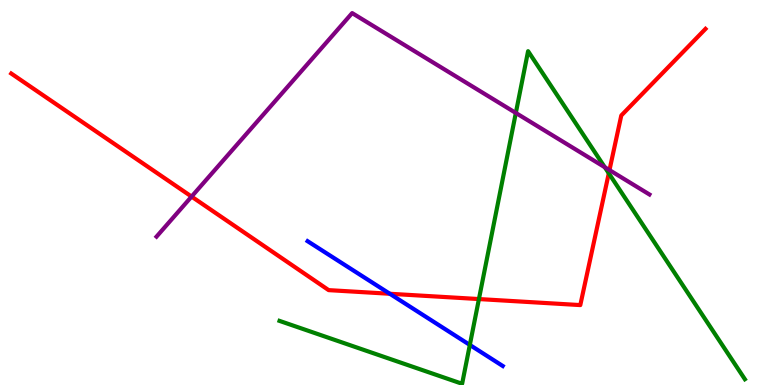[{'lines': ['blue', 'red'], 'intersections': [{'x': 5.03, 'y': 2.37}]}, {'lines': ['green', 'red'], 'intersections': [{'x': 6.18, 'y': 2.23}, {'x': 7.86, 'y': 5.5}]}, {'lines': ['purple', 'red'], 'intersections': [{'x': 2.47, 'y': 4.89}, {'x': 7.86, 'y': 5.58}]}, {'lines': ['blue', 'green'], 'intersections': [{'x': 6.06, 'y': 1.04}]}, {'lines': ['blue', 'purple'], 'intersections': []}, {'lines': ['green', 'purple'], 'intersections': [{'x': 6.66, 'y': 7.07}, {'x': 7.8, 'y': 5.66}]}]